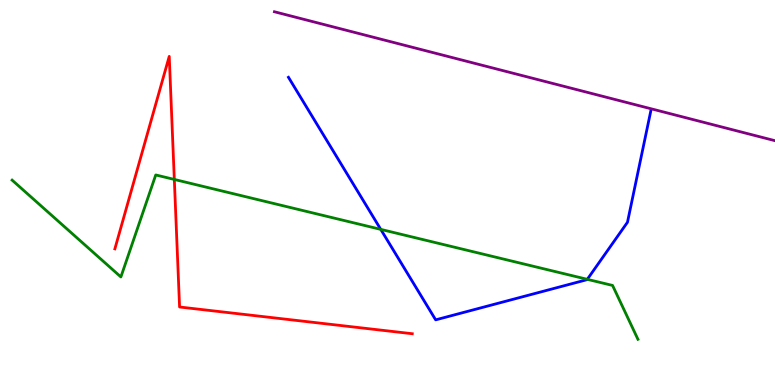[{'lines': ['blue', 'red'], 'intersections': []}, {'lines': ['green', 'red'], 'intersections': [{'x': 2.25, 'y': 5.34}]}, {'lines': ['purple', 'red'], 'intersections': []}, {'lines': ['blue', 'green'], 'intersections': [{'x': 4.91, 'y': 4.04}, {'x': 7.58, 'y': 2.74}]}, {'lines': ['blue', 'purple'], 'intersections': []}, {'lines': ['green', 'purple'], 'intersections': []}]